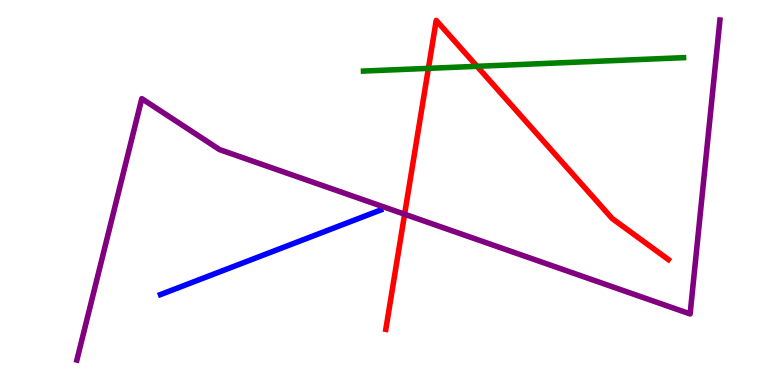[{'lines': ['blue', 'red'], 'intersections': []}, {'lines': ['green', 'red'], 'intersections': [{'x': 5.53, 'y': 8.22}, {'x': 6.15, 'y': 8.28}]}, {'lines': ['purple', 'red'], 'intersections': [{'x': 5.22, 'y': 4.44}]}, {'lines': ['blue', 'green'], 'intersections': []}, {'lines': ['blue', 'purple'], 'intersections': []}, {'lines': ['green', 'purple'], 'intersections': []}]